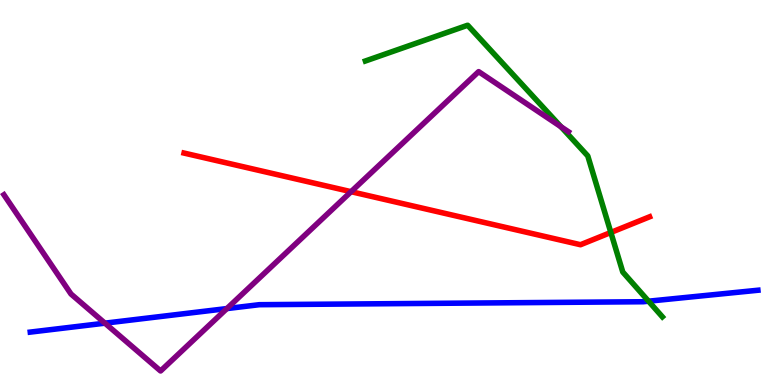[{'lines': ['blue', 'red'], 'intersections': []}, {'lines': ['green', 'red'], 'intersections': [{'x': 7.88, 'y': 3.96}]}, {'lines': ['purple', 'red'], 'intersections': [{'x': 4.53, 'y': 5.02}]}, {'lines': ['blue', 'green'], 'intersections': [{'x': 8.37, 'y': 2.18}]}, {'lines': ['blue', 'purple'], 'intersections': [{'x': 1.35, 'y': 1.61}, {'x': 2.93, 'y': 1.99}]}, {'lines': ['green', 'purple'], 'intersections': [{'x': 7.24, 'y': 6.71}]}]